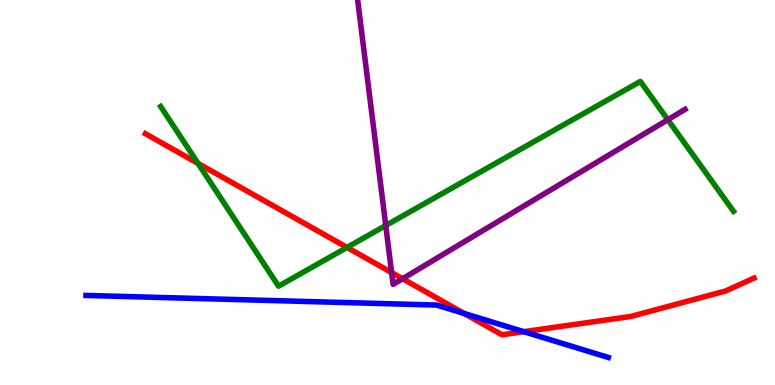[{'lines': ['blue', 'red'], 'intersections': [{'x': 5.99, 'y': 1.86}, {'x': 6.76, 'y': 1.39}]}, {'lines': ['green', 'red'], 'intersections': [{'x': 2.55, 'y': 5.76}, {'x': 4.48, 'y': 3.57}]}, {'lines': ['purple', 'red'], 'intersections': [{'x': 5.05, 'y': 2.92}, {'x': 5.19, 'y': 2.76}]}, {'lines': ['blue', 'green'], 'intersections': []}, {'lines': ['blue', 'purple'], 'intersections': []}, {'lines': ['green', 'purple'], 'intersections': [{'x': 4.98, 'y': 4.14}, {'x': 8.62, 'y': 6.89}]}]